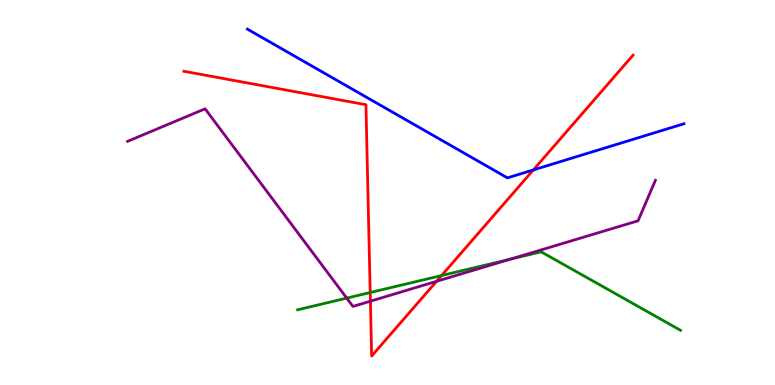[{'lines': ['blue', 'red'], 'intersections': [{'x': 6.88, 'y': 5.59}]}, {'lines': ['green', 'red'], 'intersections': [{'x': 4.78, 'y': 2.4}, {'x': 5.7, 'y': 2.84}]}, {'lines': ['purple', 'red'], 'intersections': [{'x': 4.78, 'y': 2.18}, {'x': 5.63, 'y': 2.69}]}, {'lines': ['blue', 'green'], 'intersections': []}, {'lines': ['blue', 'purple'], 'intersections': []}, {'lines': ['green', 'purple'], 'intersections': [{'x': 4.47, 'y': 2.26}, {'x': 6.58, 'y': 3.27}]}]